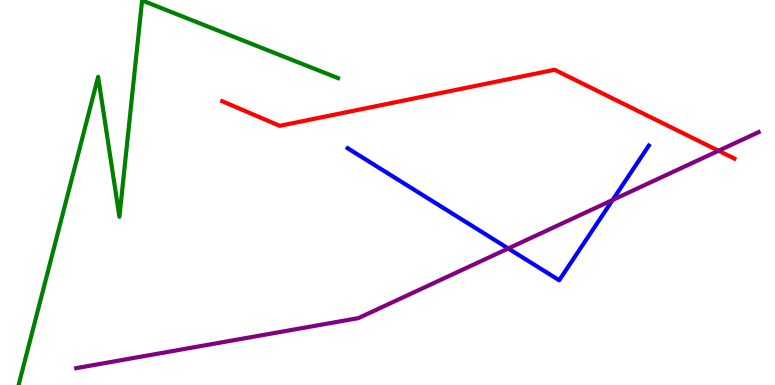[{'lines': ['blue', 'red'], 'intersections': []}, {'lines': ['green', 'red'], 'intersections': []}, {'lines': ['purple', 'red'], 'intersections': [{'x': 9.27, 'y': 6.08}]}, {'lines': ['blue', 'green'], 'intersections': []}, {'lines': ['blue', 'purple'], 'intersections': [{'x': 6.56, 'y': 3.55}, {'x': 7.91, 'y': 4.81}]}, {'lines': ['green', 'purple'], 'intersections': []}]